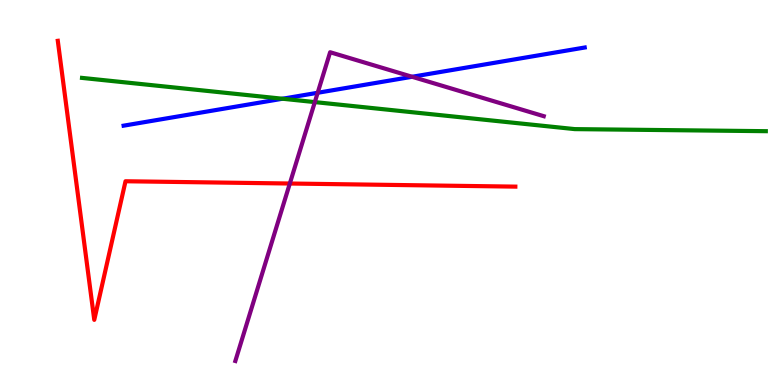[{'lines': ['blue', 'red'], 'intersections': []}, {'lines': ['green', 'red'], 'intersections': []}, {'lines': ['purple', 'red'], 'intersections': [{'x': 3.74, 'y': 5.23}]}, {'lines': ['blue', 'green'], 'intersections': [{'x': 3.65, 'y': 7.44}]}, {'lines': ['blue', 'purple'], 'intersections': [{'x': 4.1, 'y': 7.59}, {'x': 5.32, 'y': 8.01}]}, {'lines': ['green', 'purple'], 'intersections': [{'x': 4.06, 'y': 7.35}]}]